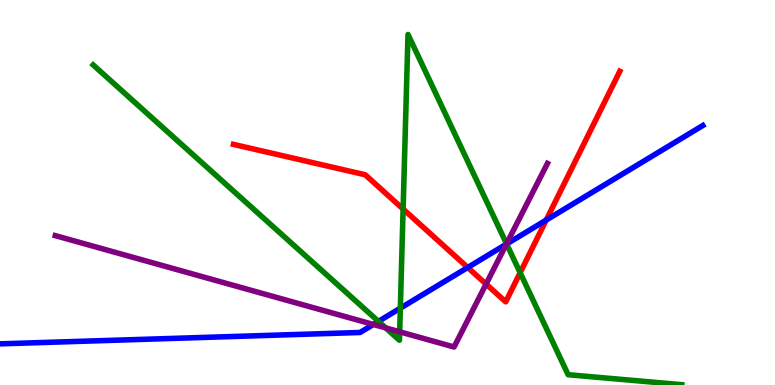[{'lines': ['blue', 'red'], 'intersections': [{'x': 6.04, 'y': 3.05}, {'x': 7.05, 'y': 4.28}]}, {'lines': ['green', 'red'], 'intersections': [{'x': 5.2, 'y': 4.57}, {'x': 6.71, 'y': 2.92}]}, {'lines': ['purple', 'red'], 'intersections': [{'x': 6.27, 'y': 2.62}]}, {'lines': ['blue', 'green'], 'intersections': [{'x': 4.88, 'y': 1.65}, {'x': 5.17, 'y': 2.0}, {'x': 6.54, 'y': 3.66}]}, {'lines': ['blue', 'purple'], 'intersections': [{'x': 4.82, 'y': 1.57}, {'x': 6.53, 'y': 3.66}]}, {'lines': ['green', 'purple'], 'intersections': [{'x': 4.98, 'y': 1.48}, {'x': 5.16, 'y': 1.38}, {'x': 6.54, 'y': 3.67}]}]